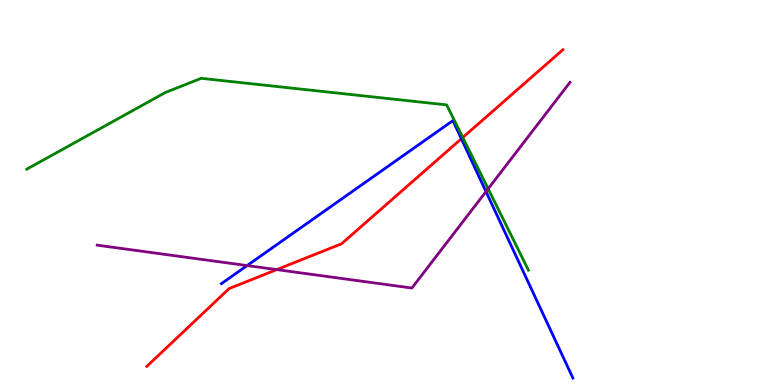[{'lines': ['blue', 'red'], 'intersections': [{'x': 5.95, 'y': 6.4}]}, {'lines': ['green', 'red'], 'intersections': [{'x': 5.97, 'y': 6.43}]}, {'lines': ['purple', 'red'], 'intersections': [{'x': 3.57, 'y': 3.0}]}, {'lines': ['blue', 'green'], 'intersections': []}, {'lines': ['blue', 'purple'], 'intersections': [{'x': 3.19, 'y': 3.1}, {'x': 6.27, 'y': 5.02}]}, {'lines': ['green', 'purple'], 'intersections': [{'x': 6.3, 'y': 5.1}]}]